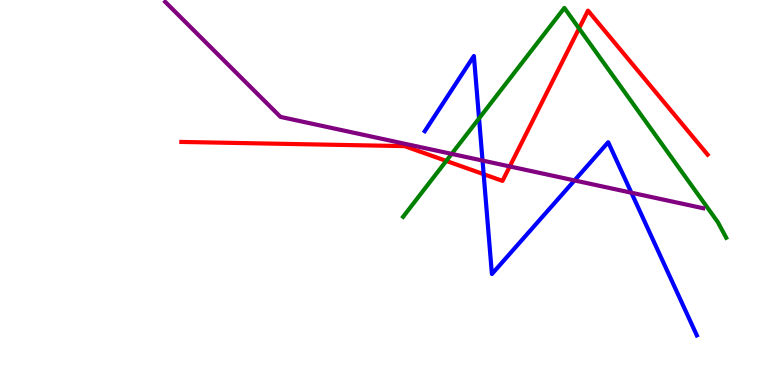[{'lines': ['blue', 'red'], 'intersections': [{'x': 6.24, 'y': 5.48}]}, {'lines': ['green', 'red'], 'intersections': [{'x': 5.76, 'y': 5.82}, {'x': 7.47, 'y': 9.26}]}, {'lines': ['purple', 'red'], 'intersections': [{'x': 6.58, 'y': 5.68}]}, {'lines': ['blue', 'green'], 'intersections': [{'x': 6.18, 'y': 6.92}]}, {'lines': ['blue', 'purple'], 'intersections': [{'x': 6.23, 'y': 5.83}, {'x': 7.41, 'y': 5.31}, {'x': 8.15, 'y': 4.99}]}, {'lines': ['green', 'purple'], 'intersections': [{'x': 5.83, 'y': 6.0}]}]